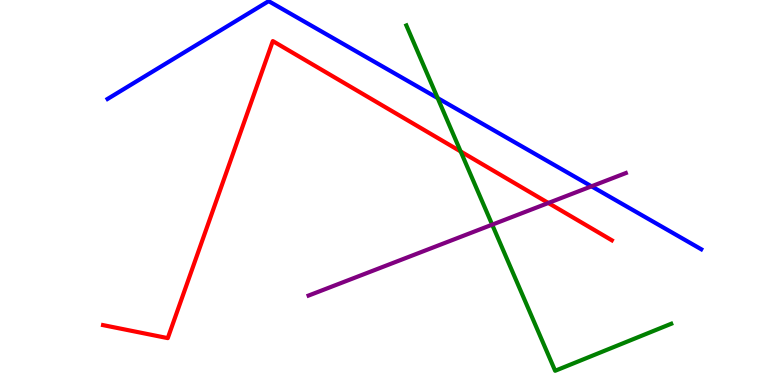[{'lines': ['blue', 'red'], 'intersections': []}, {'lines': ['green', 'red'], 'intersections': [{'x': 5.94, 'y': 6.07}]}, {'lines': ['purple', 'red'], 'intersections': [{'x': 7.08, 'y': 4.73}]}, {'lines': ['blue', 'green'], 'intersections': [{'x': 5.65, 'y': 7.45}]}, {'lines': ['blue', 'purple'], 'intersections': [{'x': 7.63, 'y': 5.16}]}, {'lines': ['green', 'purple'], 'intersections': [{'x': 6.35, 'y': 4.16}]}]